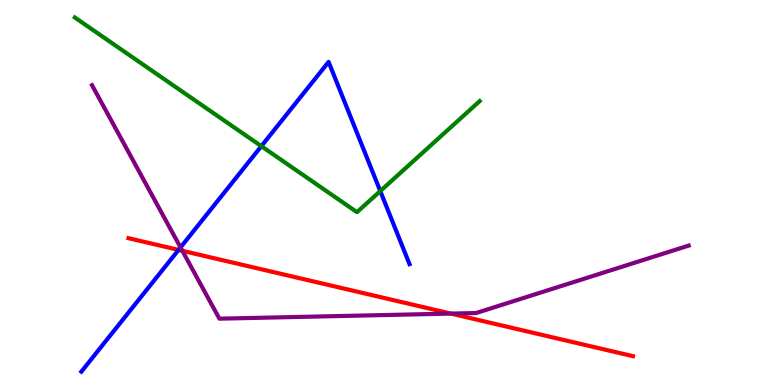[{'lines': ['blue', 'red'], 'intersections': [{'x': 2.3, 'y': 3.51}]}, {'lines': ['green', 'red'], 'intersections': []}, {'lines': ['purple', 'red'], 'intersections': [{'x': 2.35, 'y': 3.49}, {'x': 5.82, 'y': 1.85}]}, {'lines': ['blue', 'green'], 'intersections': [{'x': 3.37, 'y': 6.2}, {'x': 4.91, 'y': 5.04}]}, {'lines': ['blue', 'purple'], 'intersections': [{'x': 2.33, 'y': 3.57}]}, {'lines': ['green', 'purple'], 'intersections': []}]